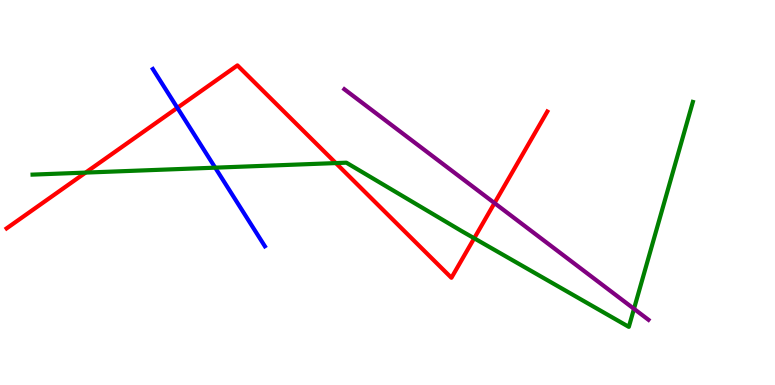[{'lines': ['blue', 'red'], 'intersections': [{'x': 2.29, 'y': 7.2}]}, {'lines': ['green', 'red'], 'intersections': [{'x': 1.1, 'y': 5.52}, {'x': 4.33, 'y': 5.76}, {'x': 6.12, 'y': 3.81}]}, {'lines': ['purple', 'red'], 'intersections': [{'x': 6.38, 'y': 4.73}]}, {'lines': ['blue', 'green'], 'intersections': [{'x': 2.78, 'y': 5.64}]}, {'lines': ['blue', 'purple'], 'intersections': []}, {'lines': ['green', 'purple'], 'intersections': [{'x': 8.18, 'y': 1.98}]}]